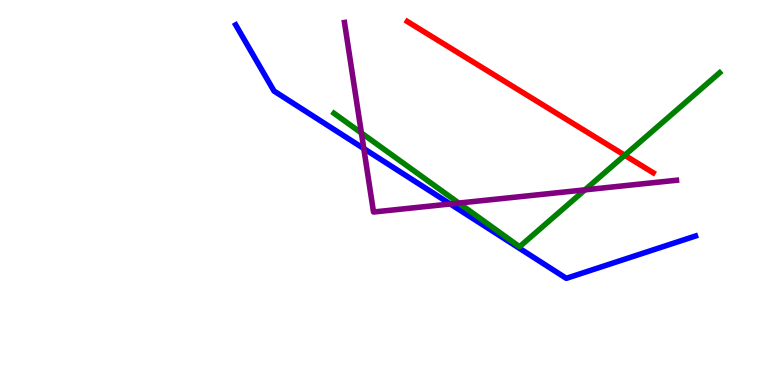[{'lines': ['blue', 'red'], 'intersections': []}, {'lines': ['green', 'red'], 'intersections': [{'x': 8.06, 'y': 5.97}]}, {'lines': ['purple', 'red'], 'intersections': []}, {'lines': ['blue', 'green'], 'intersections': []}, {'lines': ['blue', 'purple'], 'intersections': [{'x': 4.69, 'y': 6.14}, {'x': 5.81, 'y': 4.7}]}, {'lines': ['green', 'purple'], 'intersections': [{'x': 4.66, 'y': 6.55}, {'x': 5.92, 'y': 4.73}, {'x': 7.55, 'y': 5.07}]}]